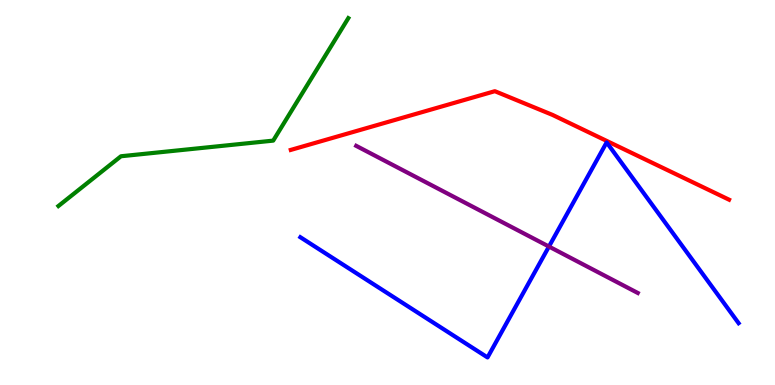[{'lines': ['blue', 'red'], 'intersections': []}, {'lines': ['green', 'red'], 'intersections': []}, {'lines': ['purple', 'red'], 'intersections': []}, {'lines': ['blue', 'green'], 'intersections': []}, {'lines': ['blue', 'purple'], 'intersections': [{'x': 7.08, 'y': 3.6}]}, {'lines': ['green', 'purple'], 'intersections': []}]